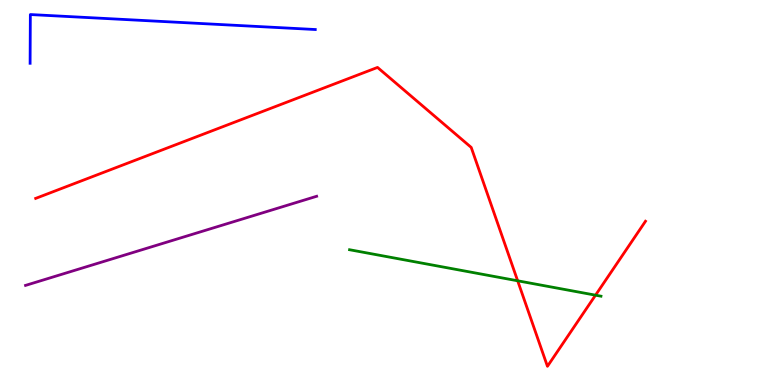[{'lines': ['blue', 'red'], 'intersections': []}, {'lines': ['green', 'red'], 'intersections': [{'x': 6.68, 'y': 2.71}, {'x': 7.68, 'y': 2.33}]}, {'lines': ['purple', 'red'], 'intersections': []}, {'lines': ['blue', 'green'], 'intersections': []}, {'lines': ['blue', 'purple'], 'intersections': []}, {'lines': ['green', 'purple'], 'intersections': []}]